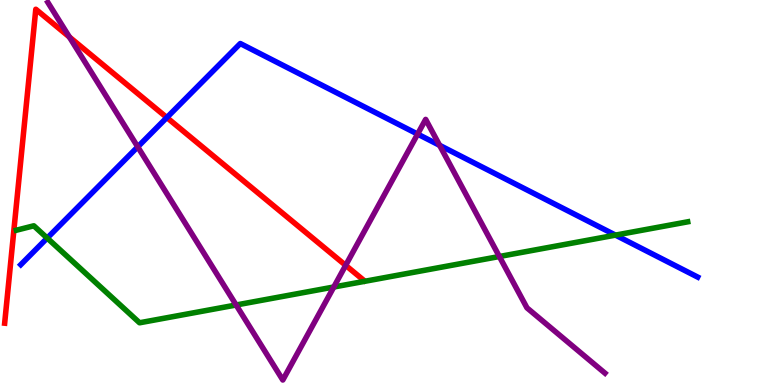[{'lines': ['blue', 'red'], 'intersections': [{'x': 2.15, 'y': 6.95}]}, {'lines': ['green', 'red'], 'intersections': []}, {'lines': ['purple', 'red'], 'intersections': [{'x': 0.895, 'y': 9.04}, {'x': 4.46, 'y': 3.11}]}, {'lines': ['blue', 'green'], 'intersections': [{'x': 0.609, 'y': 3.82}, {'x': 7.94, 'y': 3.89}]}, {'lines': ['blue', 'purple'], 'intersections': [{'x': 1.78, 'y': 6.19}, {'x': 5.39, 'y': 6.52}, {'x': 5.67, 'y': 6.23}]}, {'lines': ['green', 'purple'], 'intersections': [{'x': 3.05, 'y': 2.08}, {'x': 4.31, 'y': 2.55}, {'x': 6.44, 'y': 3.34}]}]